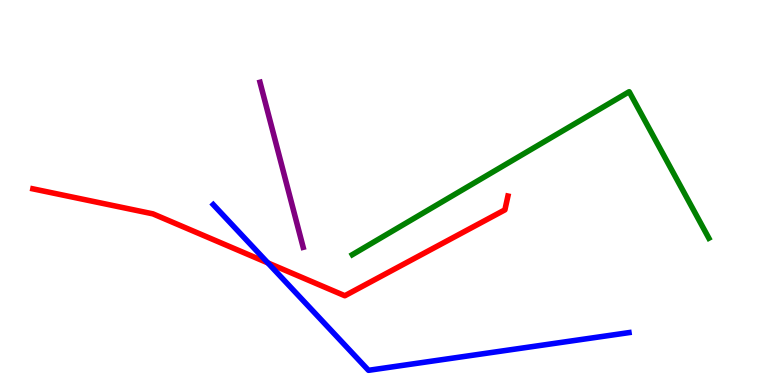[{'lines': ['blue', 'red'], 'intersections': [{'x': 3.46, 'y': 3.17}]}, {'lines': ['green', 'red'], 'intersections': []}, {'lines': ['purple', 'red'], 'intersections': []}, {'lines': ['blue', 'green'], 'intersections': []}, {'lines': ['blue', 'purple'], 'intersections': []}, {'lines': ['green', 'purple'], 'intersections': []}]